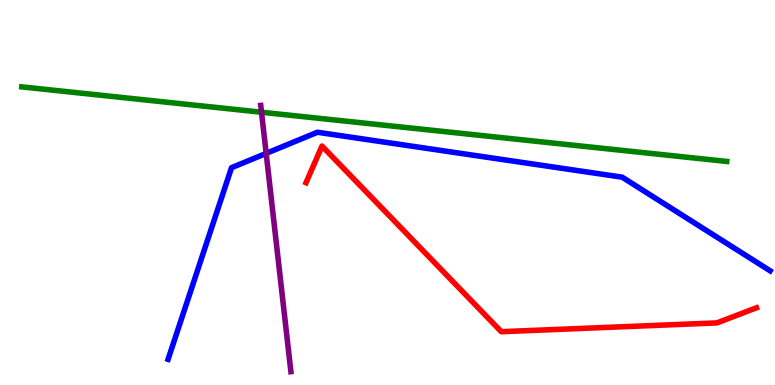[{'lines': ['blue', 'red'], 'intersections': []}, {'lines': ['green', 'red'], 'intersections': []}, {'lines': ['purple', 'red'], 'intersections': []}, {'lines': ['blue', 'green'], 'intersections': []}, {'lines': ['blue', 'purple'], 'intersections': [{'x': 3.43, 'y': 6.02}]}, {'lines': ['green', 'purple'], 'intersections': [{'x': 3.37, 'y': 7.08}]}]